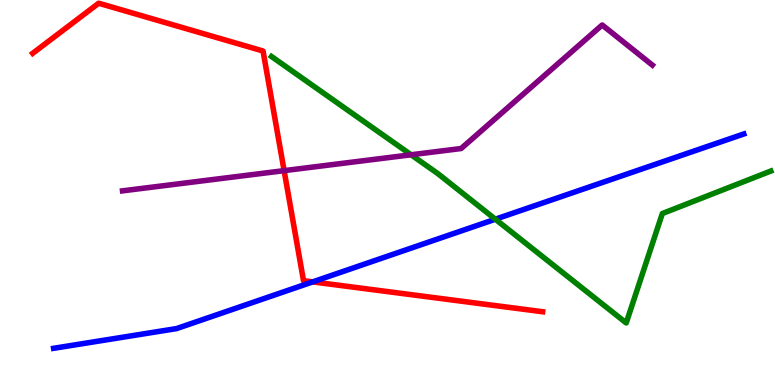[{'lines': ['blue', 'red'], 'intersections': [{'x': 4.04, 'y': 2.68}]}, {'lines': ['green', 'red'], 'intersections': []}, {'lines': ['purple', 'red'], 'intersections': [{'x': 3.67, 'y': 5.57}]}, {'lines': ['blue', 'green'], 'intersections': [{'x': 6.39, 'y': 4.31}]}, {'lines': ['blue', 'purple'], 'intersections': []}, {'lines': ['green', 'purple'], 'intersections': [{'x': 5.3, 'y': 5.98}]}]